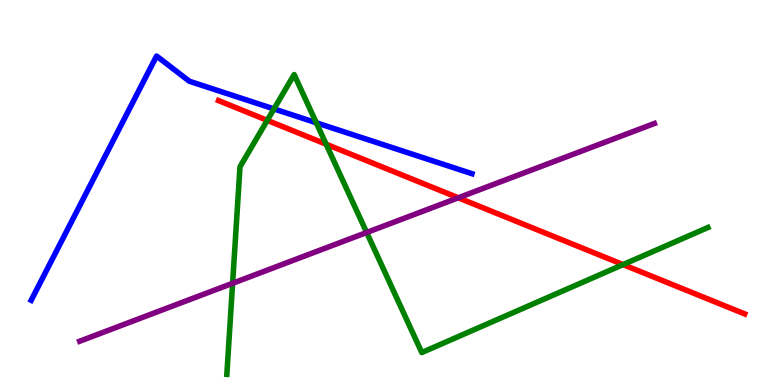[{'lines': ['blue', 'red'], 'intersections': []}, {'lines': ['green', 'red'], 'intersections': [{'x': 3.45, 'y': 6.87}, {'x': 4.21, 'y': 6.25}, {'x': 8.04, 'y': 3.13}]}, {'lines': ['purple', 'red'], 'intersections': [{'x': 5.91, 'y': 4.86}]}, {'lines': ['blue', 'green'], 'intersections': [{'x': 3.54, 'y': 7.17}, {'x': 4.08, 'y': 6.81}]}, {'lines': ['blue', 'purple'], 'intersections': []}, {'lines': ['green', 'purple'], 'intersections': [{'x': 3.0, 'y': 2.64}, {'x': 4.73, 'y': 3.96}]}]